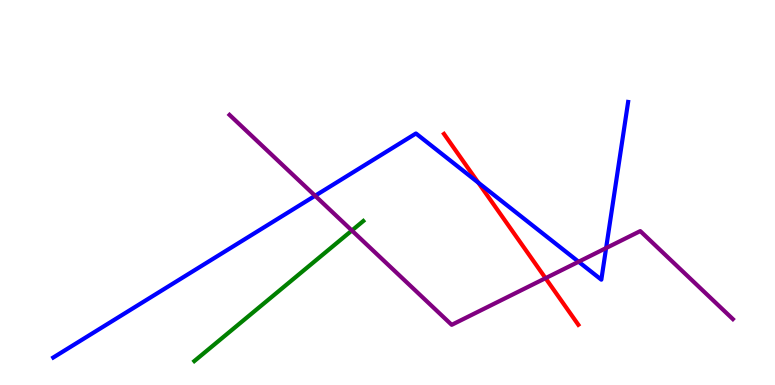[{'lines': ['blue', 'red'], 'intersections': [{'x': 6.17, 'y': 5.26}]}, {'lines': ['green', 'red'], 'intersections': []}, {'lines': ['purple', 'red'], 'intersections': [{'x': 7.04, 'y': 2.77}]}, {'lines': ['blue', 'green'], 'intersections': []}, {'lines': ['blue', 'purple'], 'intersections': [{'x': 4.07, 'y': 4.92}, {'x': 7.47, 'y': 3.2}, {'x': 7.82, 'y': 3.56}]}, {'lines': ['green', 'purple'], 'intersections': [{'x': 4.54, 'y': 4.01}]}]